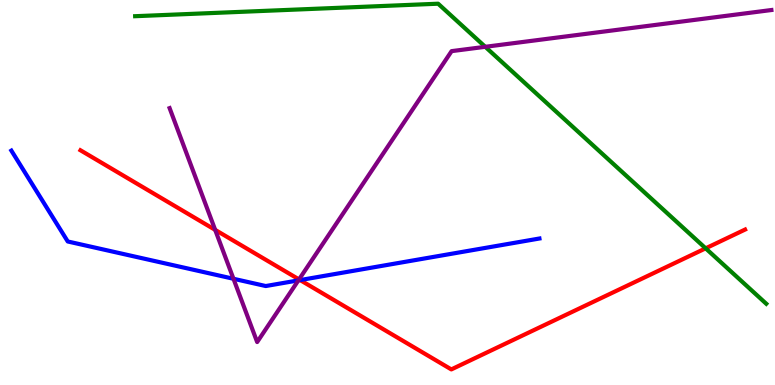[{'lines': ['blue', 'red'], 'intersections': [{'x': 3.87, 'y': 2.73}]}, {'lines': ['green', 'red'], 'intersections': [{'x': 9.11, 'y': 3.55}]}, {'lines': ['purple', 'red'], 'intersections': [{'x': 2.78, 'y': 4.03}, {'x': 3.86, 'y': 2.74}]}, {'lines': ['blue', 'green'], 'intersections': []}, {'lines': ['blue', 'purple'], 'intersections': [{'x': 3.01, 'y': 2.76}, {'x': 3.85, 'y': 2.72}]}, {'lines': ['green', 'purple'], 'intersections': [{'x': 6.26, 'y': 8.78}]}]